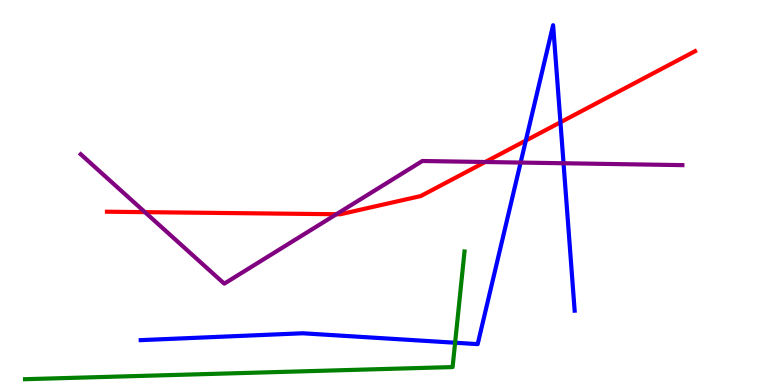[{'lines': ['blue', 'red'], 'intersections': [{'x': 6.78, 'y': 6.35}, {'x': 7.23, 'y': 6.82}]}, {'lines': ['green', 'red'], 'intersections': []}, {'lines': ['purple', 'red'], 'intersections': [{'x': 1.87, 'y': 4.49}, {'x': 4.34, 'y': 4.44}, {'x': 6.26, 'y': 5.79}]}, {'lines': ['blue', 'green'], 'intersections': [{'x': 5.87, 'y': 1.1}]}, {'lines': ['blue', 'purple'], 'intersections': [{'x': 6.72, 'y': 5.78}, {'x': 7.27, 'y': 5.76}]}, {'lines': ['green', 'purple'], 'intersections': []}]